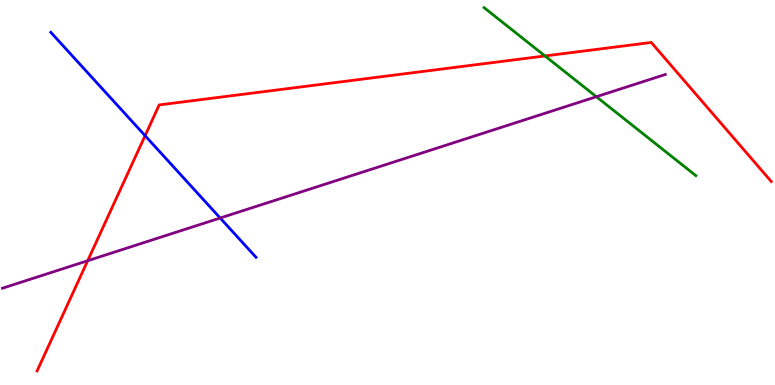[{'lines': ['blue', 'red'], 'intersections': [{'x': 1.87, 'y': 6.48}]}, {'lines': ['green', 'red'], 'intersections': [{'x': 7.03, 'y': 8.55}]}, {'lines': ['purple', 'red'], 'intersections': [{'x': 1.13, 'y': 3.23}]}, {'lines': ['blue', 'green'], 'intersections': []}, {'lines': ['blue', 'purple'], 'intersections': [{'x': 2.84, 'y': 4.34}]}, {'lines': ['green', 'purple'], 'intersections': [{'x': 7.7, 'y': 7.49}]}]